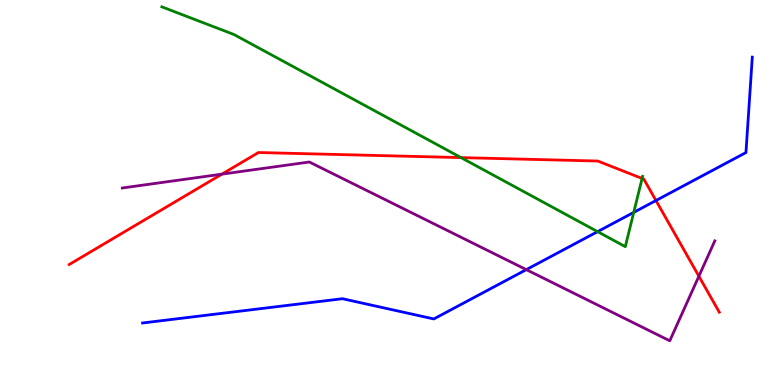[{'lines': ['blue', 'red'], 'intersections': [{'x': 8.46, 'y': 4.79}]}, {'lines': ['green', 'red'], 'intersections': [{'x': 5.95, 'y': 5.91}, {'x': 8.29, 'y': 5.36}]}, {'lines': ['purple', 'red'], 'intersections': [{'x': 2.86, 'y': 5.48}, {'x': 9.02, 'y': 2.83}]}, {'lines': ['blue', 'green'], 'intersections': [{'x': 7.71, 'y': 3.98}, {'x': 8.18, 'y': 4.48}]}, {'lines': ['blue', 'purple'], 'intersections': [{'x': 6.79, 'y': 3.0}]}, {'lines': ['green', 'purple'], 'intersections': []}]